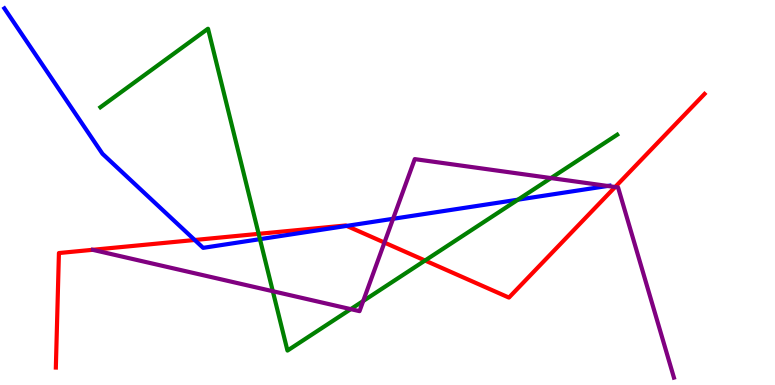[{'lines': ['blue', 'red'], 'intersections': [{'x': 2.51, 'y': 3.77}, {'x': 4.47, 'y': 4.13}]}, {'lines': ['green', 'red'], 'intersections': [{'x': 3.34, 'y': 3.93}, {'x': 5.48, 'y': 3.23}]}, {'lines': ['purple', 'red'], 'intersections': [{'x': 4.96, 'y': 3.7}, {'x': 7.94, 'y': 5.14}]}, {'lines': ['blue', 'green'], 'intersections': [{'x': 3.35, 'y': 3.79}, {'x': 6.68, 'y': 4.81}]}, {'lines': ['blue', 'purple'], 'intersections': [{'x': 5.07, 'y': 4.32}, {'x': 7.84, 'y': 5.17}]}, {'lines': ['green', 'purple'], 'intersections': [{'x': 3.52, 'y': 2.44}, {'x': 4.53, 'y': 1.97}, {'x': 4.69, 'y': 2.18}, {'x': 7.11, 'y': 5.37}]}]